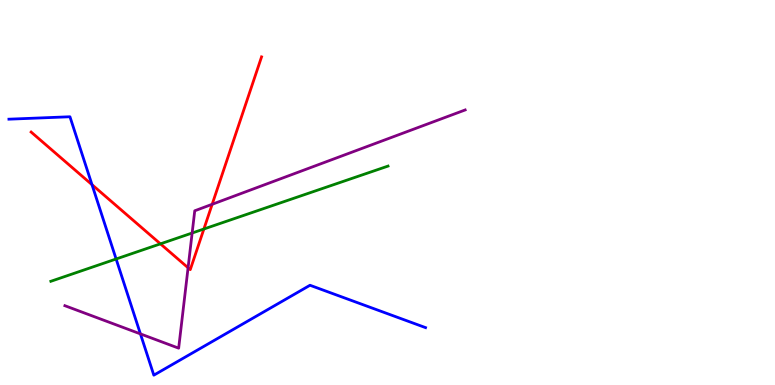[{'lines': ['blue', 'red'], 'intersections': [{'x': 1.19, 'y': 5.2}]}, {'lines': ['green', 'red'], 'intersections': [{'x': 2.07, 'y': 3.67}, {'x': 2.63, 'y': 4.05}]}, {'lines': ['purple', 'red'], 'intersections': [{'x': 2.43, 'y': 3.05}, {'x': 2.74, 'y': 4.69}]}, {'lines': ['blue', 'green'], 'intersections': [{'x': 1.5, 'y': 3.27}]}, {'lines': ['blue', 'purple'], 'intersections': [{'x': 1.81, 'y': 1.33}]}, {'lines': ['green', 'purple'], 'intersections': [{'x': 2.48, 'y': 3.95}]}]